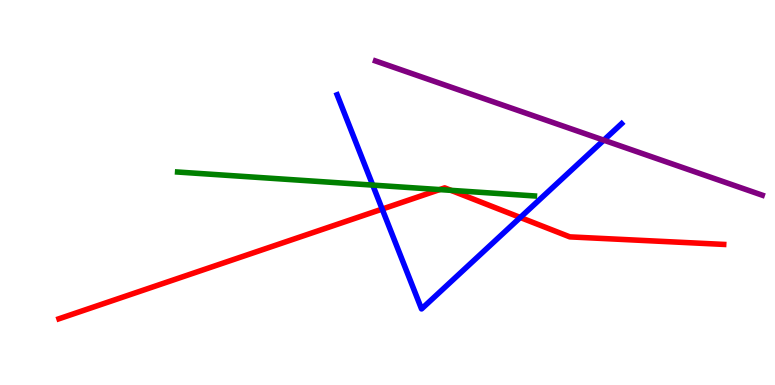[{'lines': ['blue', 'red'], 'intersections': [{'x': 4.93, 'y': 4.57}, {'x': 6.71, 'y': 4.35}]}, {'lines': ['green', 'red'], 'intersections': [{'x': 5.67, 'y': 5.08}, {'x': 5.82, 'y': 5.06}]}, {'lines': ['purple', 'red'], 'intersections': []}, {'lines': ['blue', 'green'], 'intersections': [{'x': 4.81, 'y': 5.19}]}, {'lines': ['blue', 'purple'], 'intersections': [{'x': 7.79, 'y': 6.36}]}, {'lines': ['green', 'purple'], 'intersections': []}]